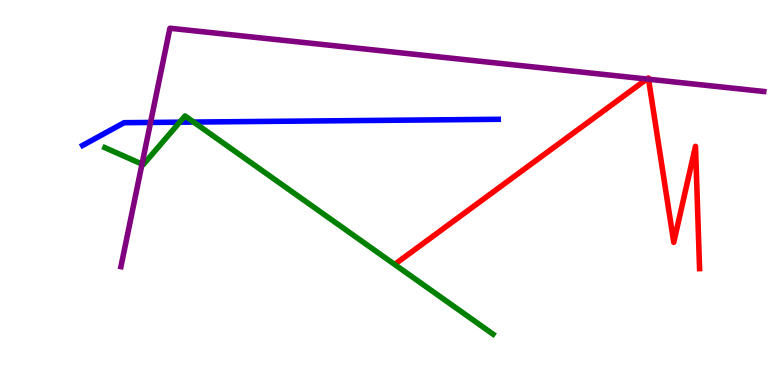[{'lines': ['blue', 'red'], 'intersections': []}, {'lines': ['green', 'red'], 'intersections': []}, {'lines': ['purple', 'red'], 'intersections': [{'x': 8.35, 'y': 7.95}, {'x': 8.37, 'y': 7.94}]}, {'lines': ['blue', 'green'], 'intersections': [{'x': 2.32, 'y': 6.83}, {'x': 2.5, 'y': 6.83}]}, {'lines': ['blue', 'purple'], 'intersections': [{'x': 1.94, 'y': 6.82}]}, {'lines': ['green', 'purple'], 'intersections': [{'x': 1.83, 'y': 5.74}]}]